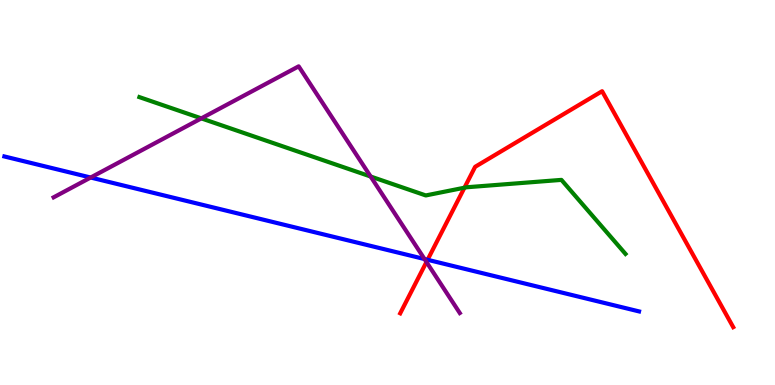[{'lines': ['blue', 'red'], 'intersections': [{'x': 5.52, 'y': 3.25}]}, {'lines': ['green', 'red'], 'intersections': [{'x': 5.99, 'y': 5.12}]}, {'lines': ['purple', 'red'], 'intersections': [{'x': 5.5, 'y': 3.19}]}, {'lines': ['blue', 'green'], 'intersections': []}, {'lines': ['blue', 'purple'], 'intersections': [{'x': 1.17, 'y': 5.39}, {'x': 5.48, 'y': 3.27}]}, {'lines': ['green', 'purple'], 'intersections': [{'x': 2.6, 'y': 6.93}, {'x': 4.78, 'y': 5.42}]}]